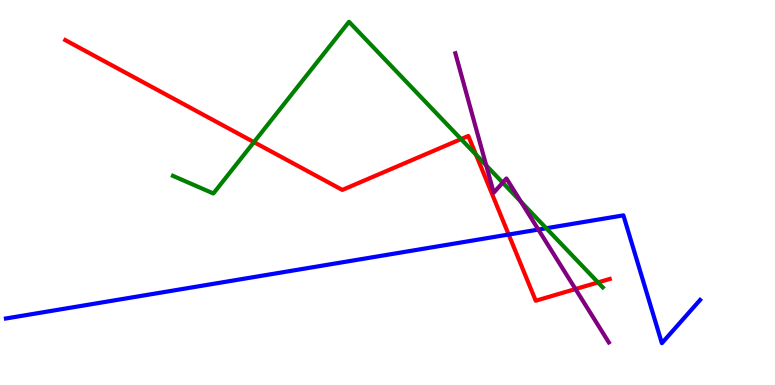[{'lines': ['blue', 'red'], 'intersections': [{'x': 6.56, 'y': 3.91}]}, {'lines': ['green', 'red'], 'intersections': [{'x': 3.28, 'y': 6.31}, {'x': 5.95, 'y': 6.39}, {'x': 6.14, 'y': 5.98}, {'x': 7.72, 'y': 2.66}]}, {'lines': ['purple', 'red'], 'intersections': [{'x': 7.43, 'y': 2.49}]}, {'lines': ['blue', 'green'], 'intersections': [{'x': 7.05, 'y': 4.07}]}, {'lines': ['blue', 'purple'], 'intersections': [{'x': 6.95, 'y': 4.04}]}, {'lines': ['green', 'purple'], 'intersections': [{'x': 6.27, 'y': 5.7}, {'x': 6.49, 'y': 5.26}, {'x': 6.72, 'y': 4.76}]}]